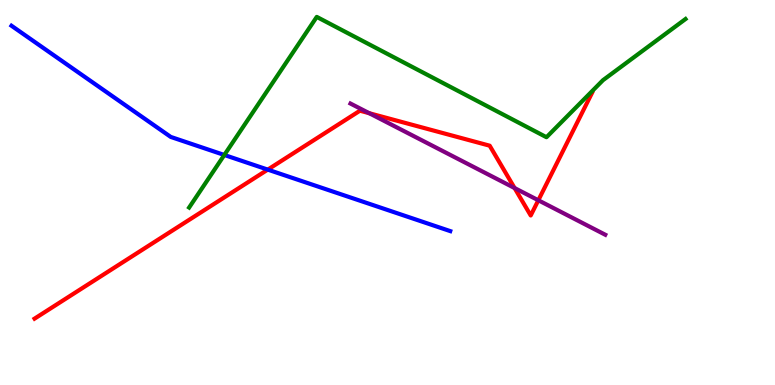[{'lines': ['blue', 'red'], 'intersections': [{'x': 3.45, 'y': 5.59}]}, {'lines': ['green', 'red'], 'intersections': []}, {'lines': ['purple', 'red'], 'intersections': [{'x': 4.76, 'y': 7.06}, {'x': 6.64, 'y': 5.12}, {'x': 6.95, 'y': 4.8}]}, {'lines': ['blue', 'green'], 'intersections': [{'x': 2.89, 'y': 5.97}]}, {'lines': ['blue', 'purple'], 'intersections': []}, {'lines': ['green', 'purple'], 'intersections': []}]